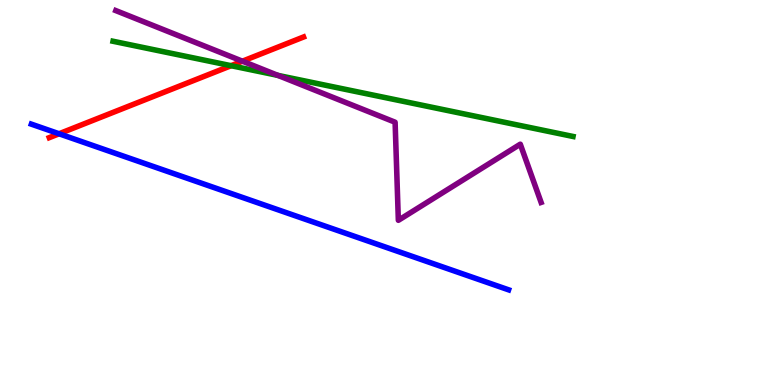[{'lines': ['blue', 'red'], 'intersections': [{'x': 0.762, 'y': 6.53}]}, {'lines': ['green', 'red'], 'intersections': [{'x': 2.98, 'y': 8.29}]}, {'lines': ['purple', 'red'], 'intersections': [{'x': 3.13, 'y': 8.41}]}, {'lines': ['blue', 'green'], 'intersections': []}, {'lines': ['blue', 'purple'], 'intersections': []}, {'lines': ['green', 'purple'], 'intersections': [{'x': 3.59, 'y': 8.04}]}]